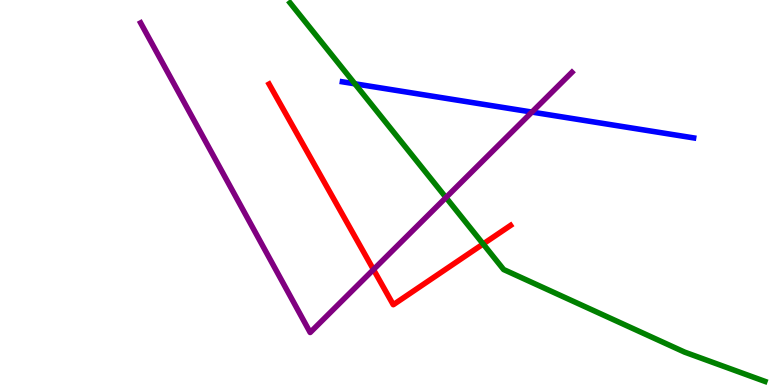[{'lines': ['blue', 'red'], 'intersections': []}, {'lines': ['green', 'red'], 'intersections': [{'x': 6.23, 'y': 3.66}]}, {'lines': ['purple', 'red'], 'intersections': [{'x': 4.82, 'y': 3.0}]}, {'lines': ['blue', 'green'], 'intersections': [{'x': 4.58, 'y': 7.82}]}, {'lines': ['blue', 'purple'], 'intersections': [{'x': 6.86, 'y': 7.09}]}, {'lines': ['green', 'purple'], 'intersections': [{'x': 5.75, 'y': 4.87}]}]